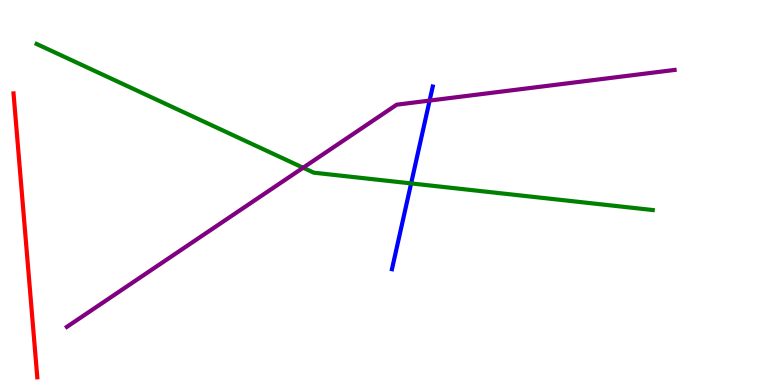[{'lines': ['blue', 'red'], 'intersections': []}, {'lines': ['green', 'red'], 'intersections': []}, {'lines': ['purple', 'red'], 'intersections': []}, {'lines': ['blue', 'green'], 'intersections': [{'x': 5.3, 'y': 5.24}]}, {'lines': ['blue', 'purple'], 'intersections': [{'x': 5.54, 'y': 7.39}]}, {'lines': ['green', 'purple'], 'intersections': [{'x': 3.91, 'y': 5.64}]}]